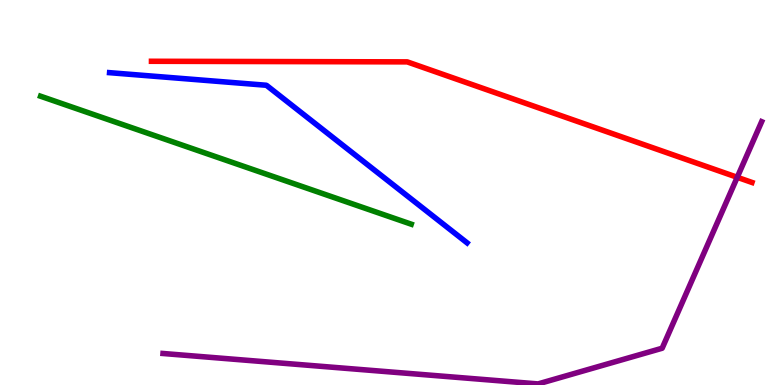[{'lines': ['blue', 'red'], 'intersections': []}, {'lines': ['green', 'red'], 'intersections': []}, {'lines': ['purple', 'red'], 'intersections': [{'x': 9.51, 'y': 5.39}]}, {'lines': ['blue', 'green'], 'intersections': []}, {'lines': ['blue', 'purple'], 'intersections': []}, {'lines': ['green', 'purple'], 'intersections': []}]